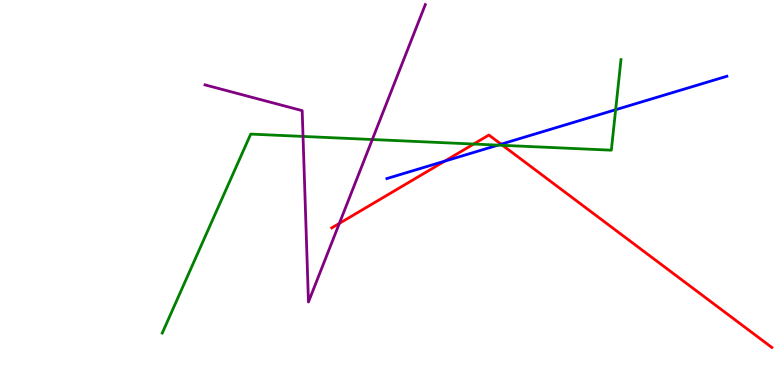[{'lines': ['blue', 'red'], 'intersections': [{'x': 5.74, 'y': 5.81}, {'x': 6.47, 'y': 6.25}]}, {'lines': ['green', 'red'], 'intersections': [{'x': 6.11, 'y': 6.26}, {'x': 6.49, 'y': 6.23}]}, {'lines': ['purple', 'red'], 'intersections': [{'x': 4.38, 'y': 4.2}]}, {'lines': ['blue', 'green'], 'intersections': [{'x': 6.43, 'y': 6.23}, {'x': 7.94, 'y': 7.15}]}, {'lines': ['blue', 'purple'], 'intersections': []}, {'lines': ['green', 'purple'], 'intersections': [{'x': 3.91, 'y': 6.46}, {'x': 4.8, 'y': 6.38}]}]